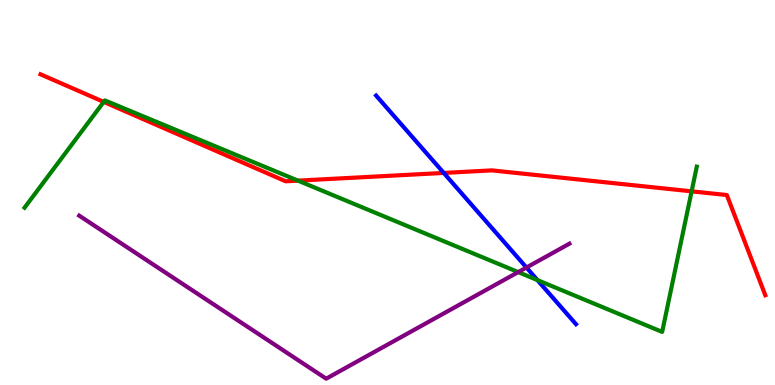[{'lines': ['blue', 'red'], 'intersections': [{'x': 5.73, 'y': 5.51}]}, {'lines': ['green', 'red'], 'intersections': [{'x': 1.34, 'y': 7.35}, {'x': 3.84, 'y': 5.31}, {'x': 8.92, 'y': 5.03}]}, {'lines': ['purple', 'red'], 'intersections': []}, {'lines': ['blue', 'green'], 'intersections': [{'x': 6.93, 'y': 2.72}]}, {'lines': ['blue', 'purple'], 'intersections': [{'x': 6.79, 'y': 3.05}]}, {'lines': ['green', 'purple'], 'intersections': [{'x': 6.69, 'y': 2.93}]}]